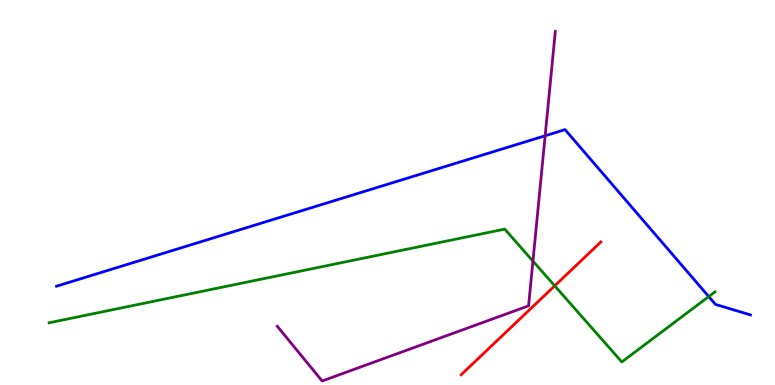[{'lines': ['blue', 'red'], 'intersections': []}, {'lines': ['green', 'red'], 'intersections': [{'x': 7.16, 'y': 2.58}]}, {'lines': ['purple', 'red'], 'intersections': []}, {'lines': ['blue', 'green'], 'intersections': [{'x': 9.15, 'y': 2.3}]}, {'lines': ['blue', 'purple'], 'intersections': [{'x': 7.03, 'y': 6.47}]}, {'lines': ['green', 'purple'], 'intersections': [{'x': 6.88, 'y': 3.22}]}]